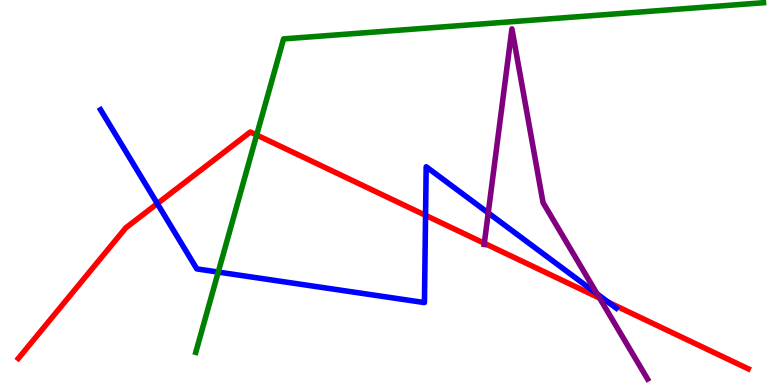[{'lines': ['blue', 'red'], 'intersections': [{'x': 2.03, 'y': 4.71}, {'x': 5.49, 'y': 4.41}, {'x': 7.85, 'y': 2.15}]}, {'lines': ['green', 'red'], 'intersections': [{'x': 3.31, 'y': 6.49}]}, {'lines': ['purple', 'red'], 'intersections': [{'x': 6.25, 'y': 3.68}, {'x': 7.74, 'y': 2.26}]}, {'lines': ['blue', 'green'], 'intersections': [{'x': 2.82, 'y': 2.93}]}, {'lines': ['blue', 'purple'], 'intersections': [{'x': 6.3, 'y': 4.47}, {'x': 7.7, 'y': 2.37}]}, {'lines': ['green', 'purple'], 'intersections': []}]